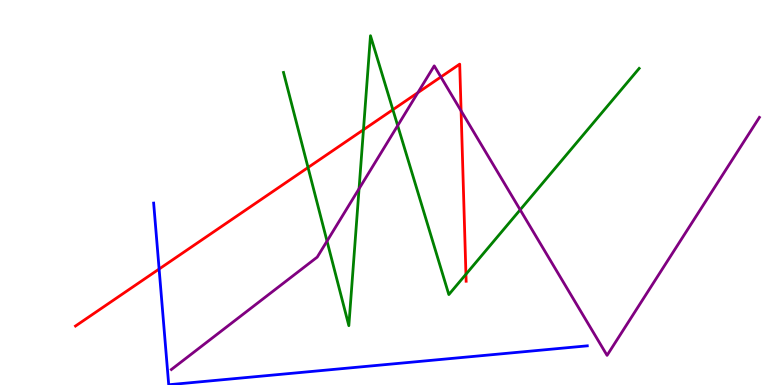[{'lines': ['blue', 'red'], 'intersections': [{'x': 2.05, 'y': 3.01}]}, {'lines': ['green', 'red'], 'intersections': [{'x': 3.97, 'y': 5.65}, {'x': 4.69, 'y': 6.63}, {'x': 5.07, 'y': 7.15}, {'x': 6.01, 'y': 2.88}]}, {'lines': ['purple', 'red'], 'intersections': [{'x': 5.39, 'y': 7.59}, {'x': 5.69, 'y': 8.0}, {'x': 5.95, 'y': 7.12}]}, {'lines': ['blue', 'green'], 'intersections': []}, {'lines': ['blue', 'purple'], 'intersections': []}, {'lines': ['green', 'purple'], 'intersections': [{'x': 4.22, 'y': 3.74}, {'x': 4.63, 'y': 5.1}, {'x': 5.13, 'y': 6.74}, {'x': 6.71, 'y': 4.55}]}]